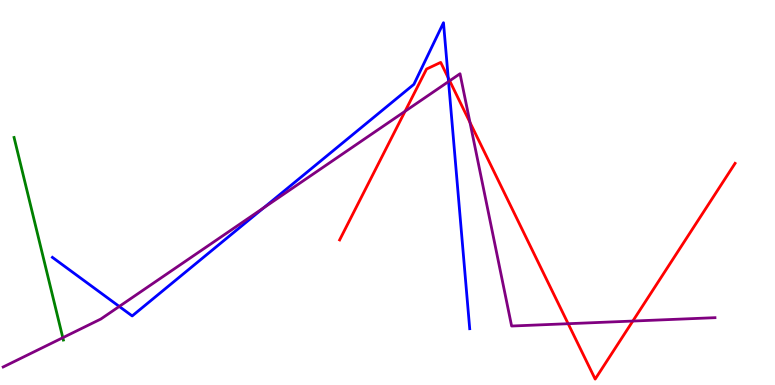[{'lines': ['blue', 'red'], 'intersections': [{'x': 5.78, 'y': 7.98}]}, {'lines': ['green', 'red'], 'intersections': []}, {'lines': ['purple', 'red'], 'intersections': [{'x': 5.23, 'y': 7.11}, {'x': 5.8, 'y': 7.9}, {'x': 6.06, 'y': 6.82}, {'x': 7.33, 'y': 1.59}, {'x': 8.17, 'y': 1.66}]}, {'lines': ['blue', 'green'], 'intersections': []}, {'lines': ['blue', 'purple'], 'intersections': [{'x': 1.54, 'y': 2.04}, {'x': 3.4, 'y': 4.6}, {'x': 5.79, 'y': 7.88}]}, {'lines': ['green', 'purple'], 'intersections': [{'x': 0.81, 'y': 1.23}]}]